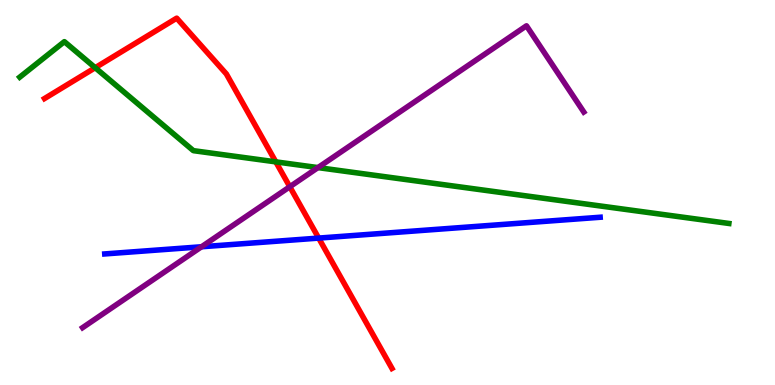[{'lines': ['blue', 'red'], 'intersections': [{'x': 4.11, 'y': 3.82}]}, {'lines': ['green', 'red'], 'intersections': [{'x': 1.23, 'y': 8.24}, {'x': 3.56, 'y': 5.8}]}, {'lines': ['purple', 'red'], 'intersections': [{'x': 3.74, 'y': 5.15}]}, {'lines': ['blue', 'green'], 'intersections': []}, {'lines': ['blue', 'purple'], 'intersections': [{'x': 2.6, 'y': 3.59}]}, {'lines': ['green', 'purple'], 'intersections': [{'x': 4.1, 'y': 5.65}]}]